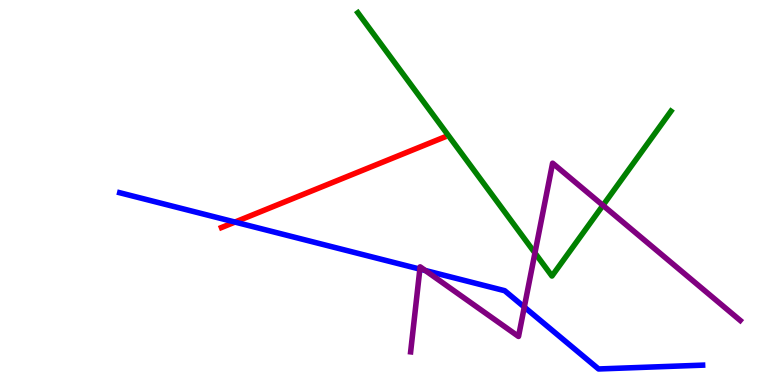[{'lines': ['blue', 'red'], 'intersections': [{'x': 3.03, 'y': 4.23}]}, {'lines': ['green', 'red'], 'intersections': []}, {'lines': ['purple', 'red'], 'intersections': []}, {'lines': ['blue', 'green'], 'intersections': []}, {'lines': ['blue', 'purple'], 'intersections': [{'x': 5.42, 'y': 3.01}, {'x': 5.49, 'y': 2.97}, {'x': 6.77, 'y': 2.02}]}, {'lines': ['green', 'purple'], 'intersections': [{'x': 6.9, 'y': 3.43}, {'x': 7.78, 'y': 4.67}]}]